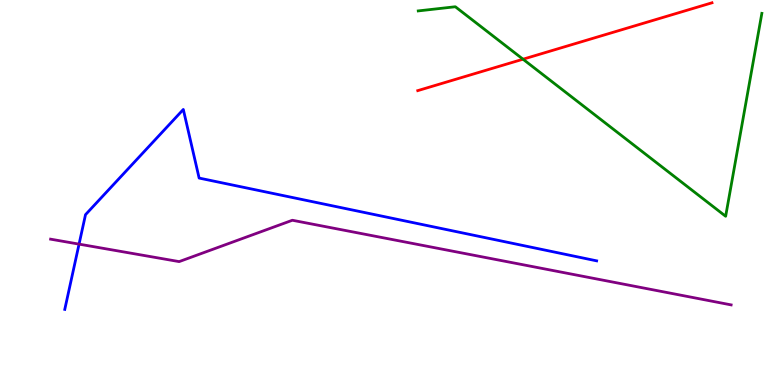[{'lines': ['blue', 'red'], 'intersections': []}, {'lines': ['green', 'red'], 'intersections': [{'x': 6.75, 'y': 8.46}]}, {'lines': ['purple', 'red'], 'intersections': []}, {'lines': ['blue', 'green'], 'intersections': []}, {'lines': ['blue', 'purple'], 'intersections': [{'x': 1.02, 'y': 3.66}]}, {'lines': ['green', 'purple'], 'intersections': []}]